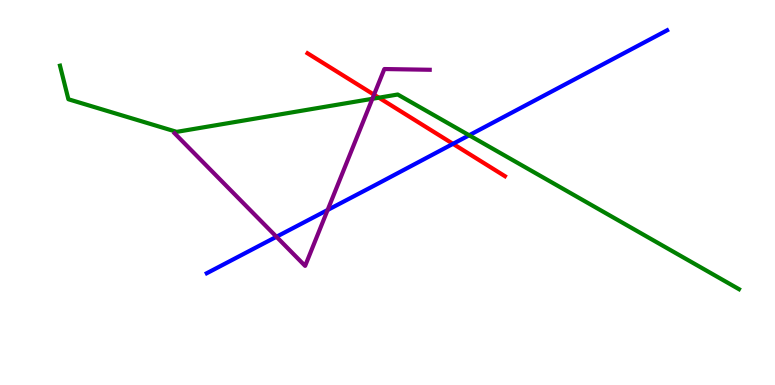[{'lines': ['blue', 'red'], 'intersections': [{'x': 5.85, 'y': 6.26}]}, {'lines': ['green', 'red'], 'intersections': [{'x': 4.89, 'y': 7.46}]}, {'lines': ['purple', 'red'], 'intersections': [{'x': 4.83, 'y': 7.54}]}, {'lines': ['blue', 'green'], 'intersections': [{'x': 6.05, 'y': 6.49}]}, {'lines': ['blue', 'purple'], 'intersections': [{'x': 3.57, 'y': 3.85}, {'x': 4.23, 'y': 4.55}]}, {'lines': ['green', 'purple'], 'intersections': [{'x': 4.8, 'y': 7.43}]}]